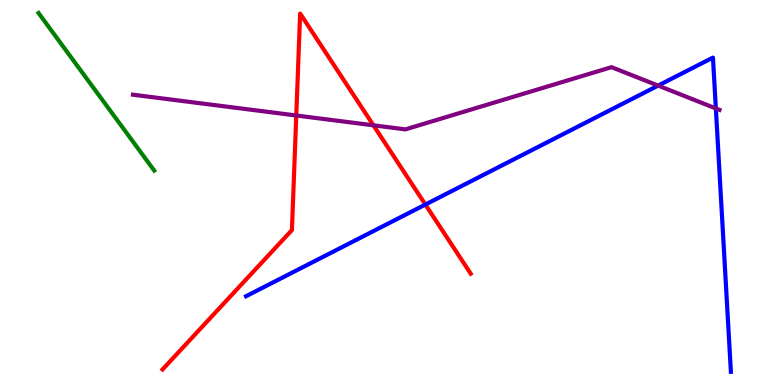[{'lines': ['blue', 'red'], 'intersections': [{'x': 5.49, 'y': 4.69}]}, {'lines': ['green', 'red'], 'intersections': []}, {'lines': ['purple', 'red'], 'intersections': [{'x': 3.82, 'y': 7.0}, {'x': 4.82, 'y': 6.75}]}, {'lines': ['blue', 'green'], 'intersections': []}, {'lines': ['blue', 'purple'], 'intersections': [{'x': 8.49, 'y': 7.78}, {'x': 9.24, 'y': 7.18}]}, {'lines': ['green', 'purple'], 'intersections': []}]